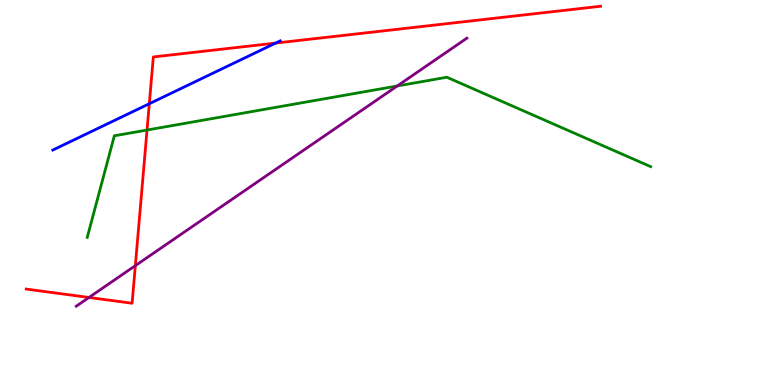[{'lines': ['blue', 'red'], 'intersections': [{'x': 1.93, 'y': 7.31}, {'x': 3.56, 'y': 8.88}]}, {'lines': ['green', 'red'], 'intersections': [{'x': 1.9, 'y': 6.62}]}, {'lines': ['purple', 'red'], 'intersections': [{'x': 1.15, 'y': 2.27}, {'x': 1.75, 'y': 3.1}]}, {'lines': ['blue', 'green'], 'intersections': []}, {'lines': ['blue', 'purple'], 'intersections': []}, {'lines': ['green', 'purple'], 'intersections': [{'x': 5.13, 'y': 7.77}]}]